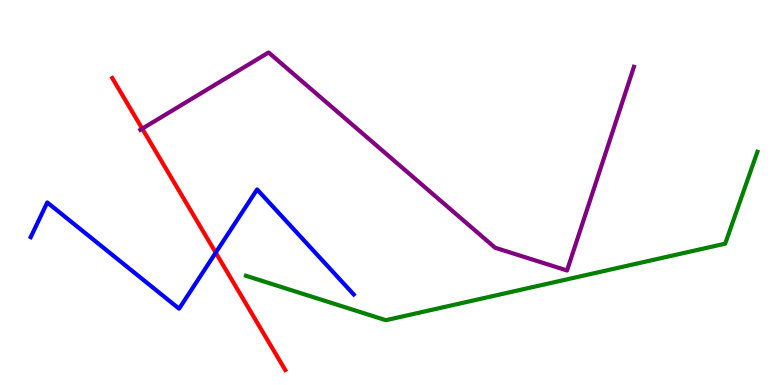[{'lines': ['blue', 'red'], 'intersections': [{'x': 2.78, 'y': 3.44}]}, {'lines': ['green', 'red'], 'intersections': []}, {'lines': ['purple', 'red'], 'intersections': [{'x': 1.84, 'y': 6.66}]}, {'lines': ['blue', 'green'], 'intersections': []}, {'lines': ['blue', 'purple'], 'intersections': []}, {'lines': ['green', 'purple'], 'intersections': []}]